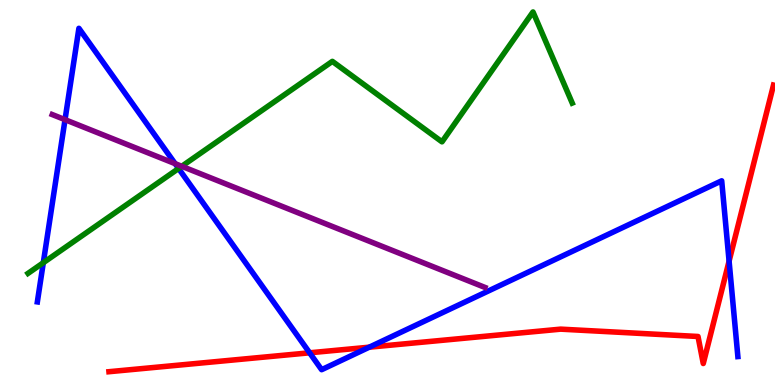[{'lines': ['blue', 'red'], 'intersections': [{'x': 4.0, 'y': 0.836}, {'x': 4.77, 'y': 0.982}, {'x': 9.41, 'y': 3.22}]}, {'lines': ['green', 'red'], 'intersections': []}, {'lines': ['purple', 'red'], 'intersections': []}, {'lines': ['blue', 'green'], 'intersections': [{'x': 0.559, 'y': 3.18}, {'x': 2.3, 'y': 5.62}]}, {'lines': ['blue', 'purple'], 'intersections': [{'x': 0.839, 'y': 6.89}, {'x': 2.26, 'y': 5.75}]}, {'lines': ['green', 'purple'], 'intersections': [{'x': 2.35, 'y': 5.68}]}]